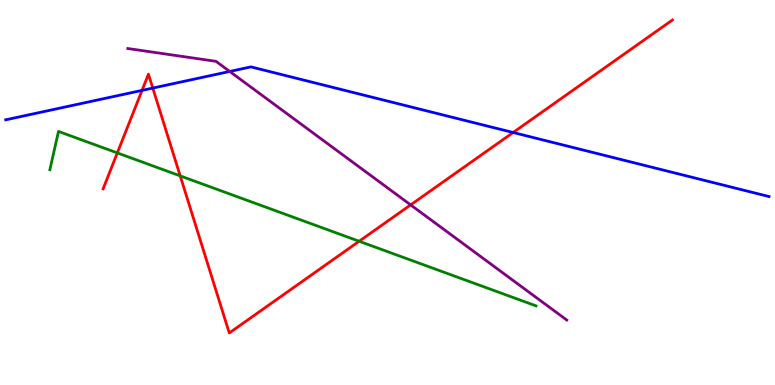[{'lines': ['blue', 'red'], 'intersections': [{'x': 1.83, 'y': 7.65}, {'x': 1.97, 'y': 7.71}, {'x': 6.62, 'y': 6.56}]}, {'lines': ['green', 'red'], 'intersections': [{'x': 1.51, 'y': 6.03}, {'x': 2.33, 'y': 5.43}, {'x': 4.63, 'y': 3.73}]}, {'lines': ['purple', 'red'], 'intersections': [{'x': 5.3, 'y': 4.68}]}, {'lines': ['blue', 'green'], 'intersections': []}, {'lines': ['blue', 'purple'], 'intersections': [{'x': 2.96, 'y': 8.14}]}, {'lines': ['green', 'purple'], 'intersections': []}]